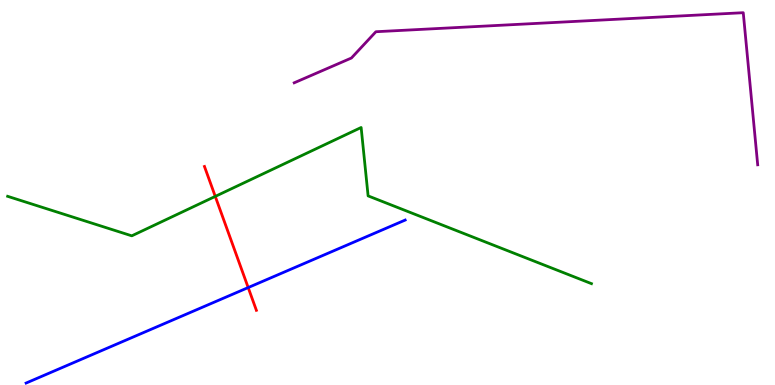[{'lines': ['blue', 'red'], 'intersections': [{'x': 3.2, 'y': 2.53}]}, {'lines': ['green', 'red'], 'intersections': [{'x': 2.78, 'y': 4.9}]}, {'lines': ['purple', 'red'], 'intersections': []}, {'lines': ['blue', 'green'], 'intersections': []}, {'lines': ['blue', 'purple'], 'intersections': []}, {'lines': ['green', 'purple'], 'intersections': []}]